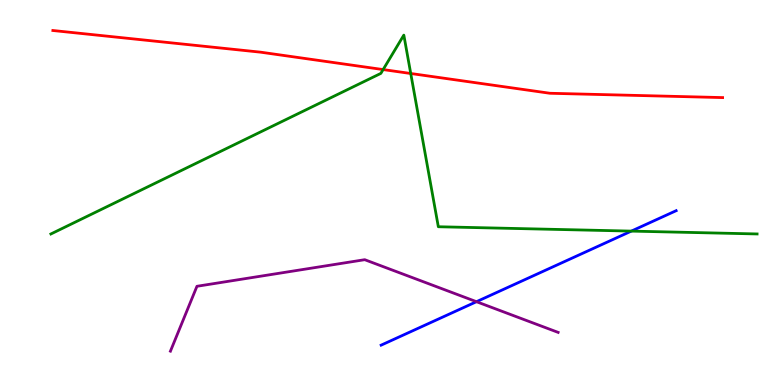[{'lines': ['blue', 'red'], 'intersections': []}, {'lines': ['green', 'red'], 'intersections': [{'x': 4.94, 'y': 8.19}, {'x': 5.3, 'y': 8.09}]}, {'lines': ['purple', 'red'], 'intersections': []}, {'lines': ['blue', 'green'], 'intersections': [{'x': 8.15, 'y': 4.0}]}, {'lines': ['blue', 'purple'], 'intersections': [{'x': 6.15, 'y': 2.16}]}, {'lines': ['green', 'purple'], 'intersections': []}]